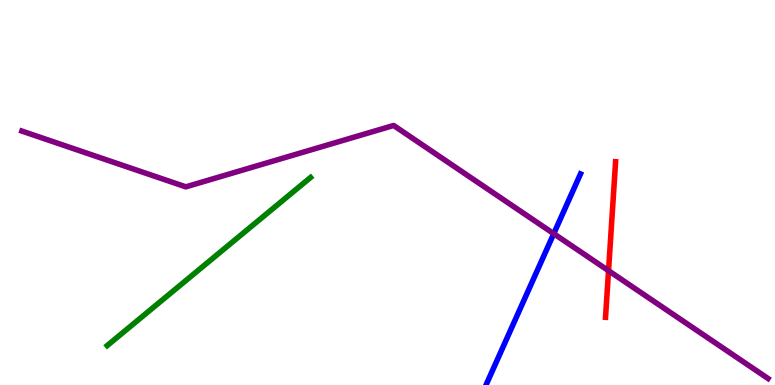[{'lines': ['blue', 'red'], 'intersections': []}, {'lines': ['green', 'red'], 'intersections': []}, {'lines': ['purple', 'red'], 'intersections': [{'x': 7.85, 'y': 2.97}]}, {'lines': ['blue', 'green'], 'intersections': []}, {'lines': ['blue', 'purple'], 'intersections': [{'x': 7.15, 'y': 3.93}]}, {'lines': ['green', 'purple'], 'intersections': []}]